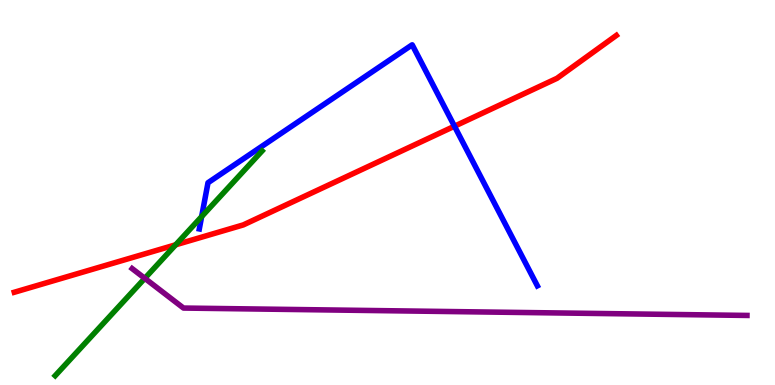[{'lines': ['blue', 'red'], 'intersections': [{'x': 5.86, 'y': 6.72}]}, {'lines': ['green', 'red'], 'intersections': [{'x': 2.27, 'y': 3.64}]}, {'lines': ['purple', 'red'], 'intersections': []}, {'lines': ['blue', 'green'], 'intersections': [{'x': 2.6, 'y': 4.37}]}, {'lines': ['blue', 'purple'], 'intersections': []}, {'lines': ['green', 'purple'], 'intersections': [{'x': 1.87, 'y': 2.77}]}]